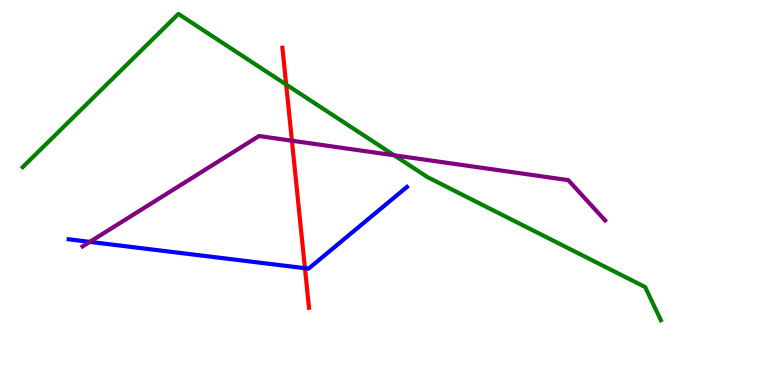[{'lines': ['blue', 'red'], 'intersections': [{'x': 3.93, 'y': 3.03}]}, {'lines': ['green', 'red'], 'intersections': [{'x': 3.69, 'y': 7.8}]}, {'lines': ['purple', 'red'], 'intersections': [{'x': 3.77, 'y': 6.35}]}, {'lines': ['blue', 'green'], 'intersections': []}, {'lines': ['blue', 'purple'], 'intersections': [{'x': 1.16, 'y': 3.72}]}, {'lines': ['green', 'purple'], 'intersections': [{'x': 5.09, 'y': 5.97}]}]